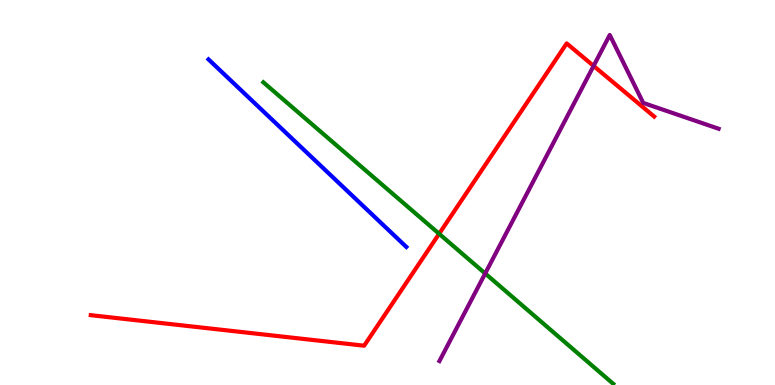[{'lines': ['blue', 'red'], 'intersections': []}, {'lines': ['green', 'red'], 'intersections': [{'x': 5.67, 'y': 3.93}]}, {'lines': ['purple', 'red'], 'intersections': [{'x': 7.66, 'y': 8.29}]}, {'lines': ['blue', 'green'], 'intersections': []}, {'lines': ['blue', 'purple'], 'intersections': []}, {'lines': ['green', 'purple'], 'intersections': [{'x': 6.26, 'y': 2.9}]}]